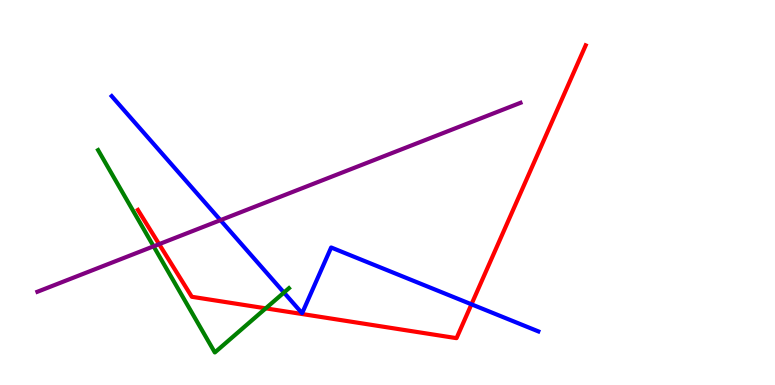[{'lines': ['blue', 'red'], 'intersections': [{'x': 6.08, 'y': 2.1}]}, {'lines': ['green', 'red'], 'intersections': [{'x': 3.43, 'y': 1.99}]}, {'lines': ['purple', 'red'], 'intersections': [{'x': 2.05, 'y': 3.66}]}, {'lines': ['blue', 'green'], 'intersections': [{'x': 3.66, 'y': 2.4}]}, {'lines': ['blue', 'purple'], 'intersections': [{'x': 2.84, 'y': 4.28}]}, {'lines': ['green', 'purple'], 'intersections': [{'x': 1.98, 'y': 3.6}]}]